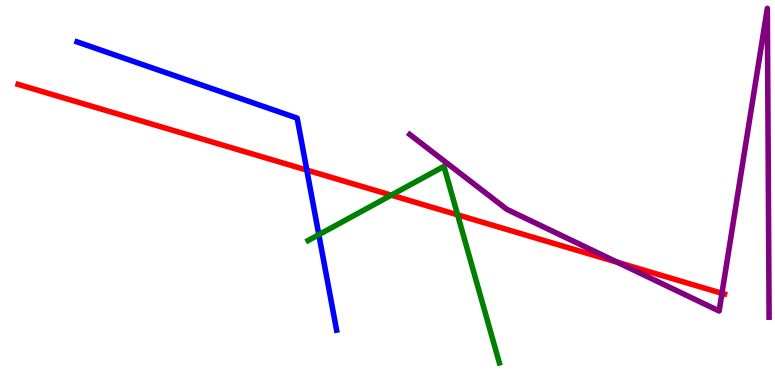[{'lines': ['blue', 'red'], 'intersections': [{'x': 3.96, 'y': 5.58}]}, {'lines': ['green', 'red'], 'intersections': [{'x': 5.05, 'y': 4.93}, {'x': 5.9, 'y': 4.42}]}, {'lines': ['purple', 'red'], 'intersections': [{'x': 7.97, 'y': 3.19}, {'x': 9.32, 'y': 2.38}]}, {'lines': ['blue', 'green'], 'intersections': [{'x': 4.11, 'y': 3.9}]}, {'lines': ['blue', 'purple'], 'intersections': []}, {'lines': ['green', 'purple'], 'intersections': []}]